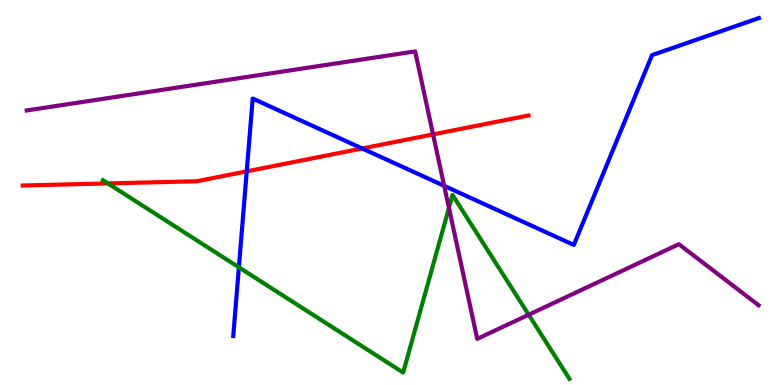[{'lines': ['blue', 'red'], 'intersections': [{'x': 3.18, 'y': 5.55}, {'x': 4.67, 'y': 6.14}]}, {'lines': ['green', 'red'], 'intersections': [{'x': 1.39, 'y': 5.24}]}, {'lines': ['purple', 'red'], 'intersections': [{'x': 5.59, 'y': 6.51}]}, {'lines': ['blue', 'green'], 'intersections': [{'x': 3.08, 'y': 3.06}]}, {'lines': ['blue', 'purple'], 'intersections': [{'x': 5.73, 'y': 5.17}]}, {'lines': ['green', 'purple'], 'intersections': [{'x': 5.79, 'y': 4.6}, {'x': 6.82, 'y': 1.83}]}]